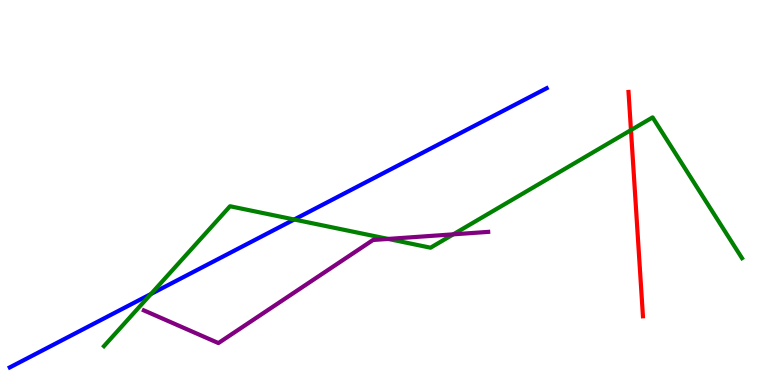[{'lines': ['blue', 'red'], 'intersections': []}, {'lines': ['green', 'red'], 'intersections': [{'x': 8.14, 'y': 6.62}]}, {'lines': ['purple', 'red'], 'intersections': []}, {'lines': ['blue', 'green'], 'intersections': [{'x': 1.95, 'y': 2.36}, {'x': 3.8, 'y': 4.3}]}, {'lines': ['blue', 'purple'], 'intersections': []}, {'lines': ['green', 'purple'], 'intersections': [{'x': 5.01, 'y': 3.79}, {'x': 5.85, 'y': 3.91}]}]